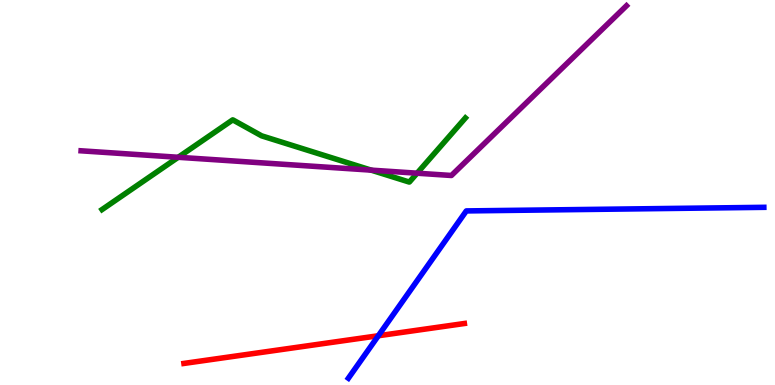[{'lines': ['blue', 'red'], 'intersections': [{'x': 4.88, 'y': 1.28}]}, {'lines': ['green', 'red'], 'intersections': []}, {'lines': ['purple', 'red'], 'intersections': []}, {'lines': ['blue', 'green'], 'intersections': []}, {'lines': ['blue', 'purple'], 'intersections': []}, {'lines': ['green', 'purple'], 'intersections': [{'x': 2.3, 'y': 5.91}, {'x': 4.79, 'y': 5.58}, {'x': 5.38, 'y': 5.5}]}]